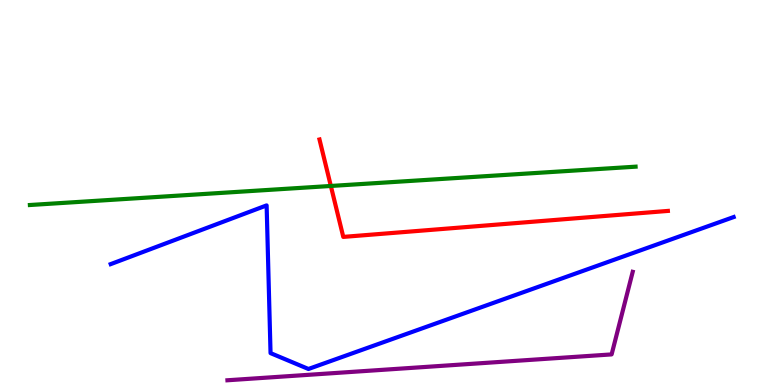[{'lines': ['blue', 'red'], 'intersections': []}, {'lines': ['green', 'red'], 'intersections': [{'x': 4.27, 'y': 5.17}]}, {'lines': ['purple', 'red'], 'intersections': []}, {'lines': ['blue', 'green'], 'intersections': []}, {'lines': ['blue', 'purple'], 'intersections': []}, {'lines': ['green', 'purple'], 'intersections': []}]